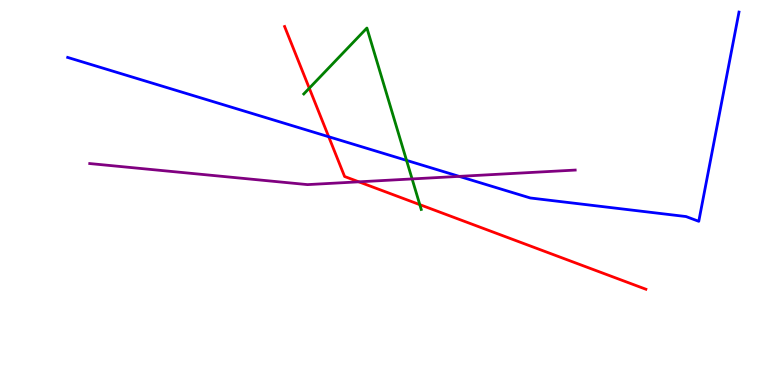[{'lines': ['blue', 'red'], 'intersections': [{'x': 4.24, 'y': 6.45}]}, {'lines': ['green', 'red'], 'intersections': [{'x': 3.99, 'y': 7.71}, {'x': 5.42, 'y': 4.68}]}, {'lines': ['purple', 'red'], 'intersections': [{'x': 4.63, 'y': 5.28}]}, {'lines': ['blue', 'green'], 'intersections': [{'x': 5.25, 'y': 5.83}]}, {'lines': ['blue', 'purple'], 'intersections': [{'x': 5.93, 'y': 5.42}]}, {'lines': ['green', 'purple'], 'intersections': [{'x': 5.32, 'y': 5.35}]}]